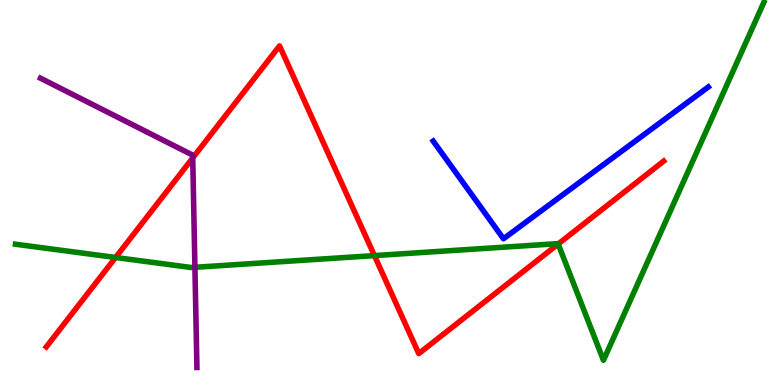[{'lines': ['blue', 'red'], 'intersections': []}, {'lines': ['green', 'red'], 'intersections': [{'x': 1.49, 'y': 3.31}, {'x': 4.83, 'y': 3.36}, {'x': 7.2, 'y': 3.66}]}, {'lines': ['purple', 'red'], 'intersections': [{'x': 2.49, 'y': 5.9}]}, {'lines': ['blue', 'green'], 'intersections': []}, {'lines': ['blue', 'purple'], 'intersections': []}, {'lines': ['green', 'purple'], 'intersections': [{'x': 2.52, 'y': 3.06}]}]